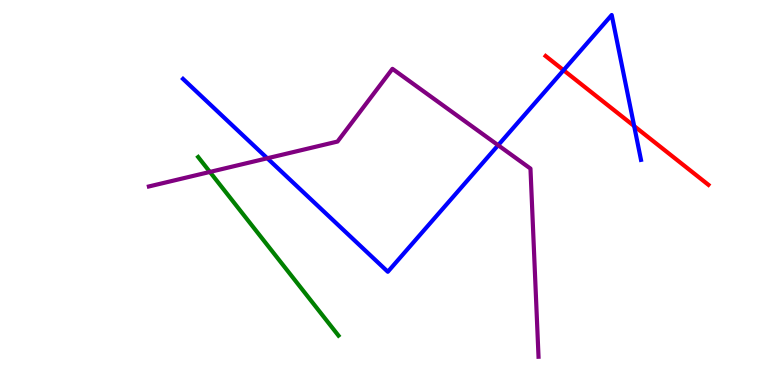[{'lines': ['blue', 'red'], 'intersections': [{'x': 7.27, 'y': 8.18}, {'x': 8.18, 'y': 6.73}]}, {'lines': ['green', 'red'], 'intersections': []}, {'lines': ['purple', 'red'], 'intersections': []}, {'lines': ['blue', 'green'], 'intersections': []}, {'lines': ['blue', 'purple'], 'intersections': [{'x': 3.45, 'y': 5.89}, {'x': 6.43, 'y': 6.23}]}, {'lines': ['green', 'purple'], 'intersections': [{'x': 2.71, 'y': 5.53}]}]